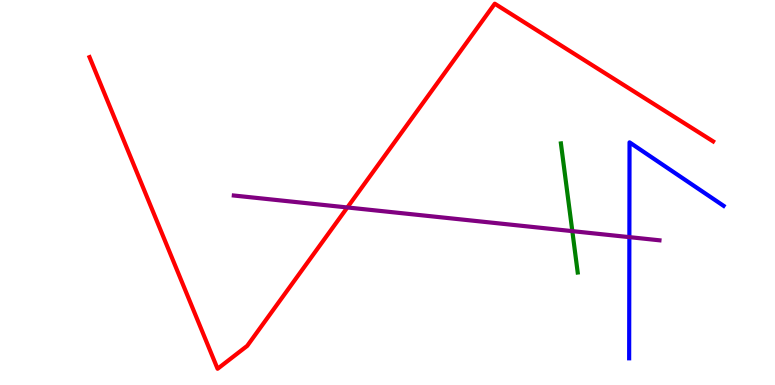[{'lines': ['blue', 'red'], 'intersections': []}, {'lines': ['green', 'red'], 'intersections': []}, {'lines': ['purple', 'red'], 'intersections': [{'x': 4.48, 'y': 4.61}]}, {'lines': ['blue', 'green'], 'intersections': []}, {'lines': ['blue', 'purple'], 'intersections': [{'x': 8.12, 'y': 3.84}]}, {'lines': ['green', 'purple'], 'intersections': [{'x': 7.38, 'y': 4.0}]}]